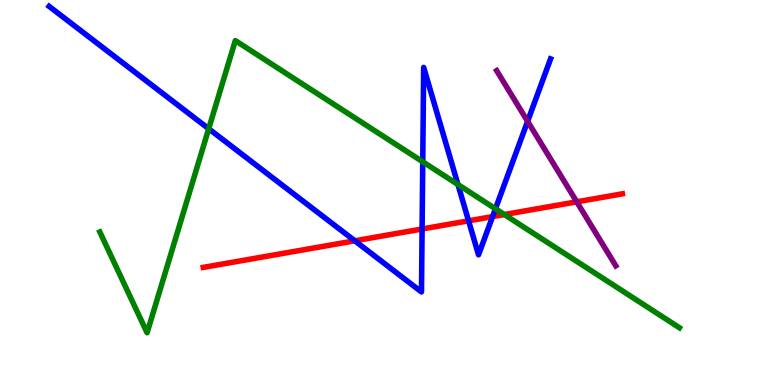[{'lines': ['blue', 'red'], 'intersections': [{'x': 4.58, 'y': 3.75}, {'x': 5.45, 'y': 4.05}, {'x': 6.05, 'y': 4.26}, {'x': 6.36, 'y': 4.37}]}, {'lines': ['green', 'red'], 'intersections': [{'x': 6.51, 'y': 4.43}]}, {'lines': ['purple', 'red'], 'intersections': [{'x': 7.44, 'y': 4.76}]}, {'lines': ['blue', 'green'], 'intersections': [{'x': 2.69, 'y': 6.66}, {'x': 5.45, 'y': 5.8}, {'x': 5.91, 'y': 5.21}, {'x': 6.39, 'y': 4.58}]}, {'lines': ['blue', 'purple'], 'intersections': [{'x': 6.81, 'y': 6.85}]}, {'lines': ['green', 'purple'], 'intersections': []}]